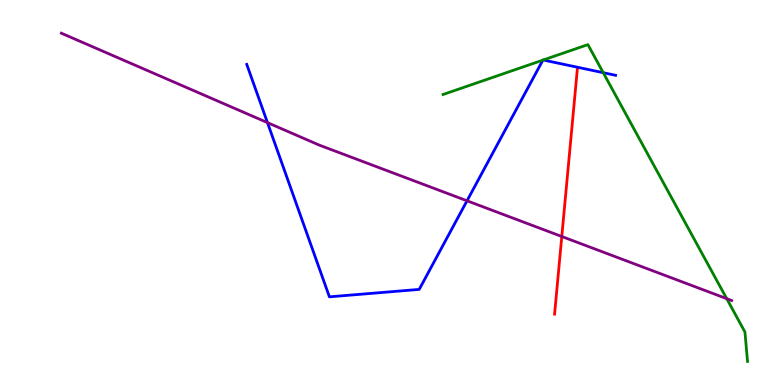[{'lines': ['blue', 'red'], 'intersections': []}, {'lines': ['green', 'red'], 'intersections': []}, {'lines': ['purple', 'red'], 'intersections': [{'x': 7.25, 'y': 3.86}]}, {'lines': ['blue', 'green'], 'intersections': [{'x': 7.01, 'y': 8.44}, {'x': 7.01, 'y': 8.44}, {'x': 7.78, 'y': 8.11}]}, {'lines': ['blue', 'purple'], 'intersections': [{'x': 3.45, 'y': 6.81}, {'x': 6.03, 'y': 4.78}]}, {'lines': ['green', 'purple'], 'intersections': [{'x': 9.38, 'y': 2.24}]}]